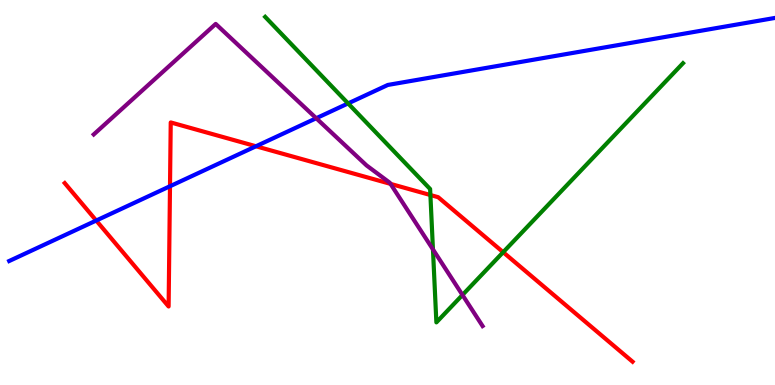[{'lines': ['blue', 'red'], 'intersections': [{'x': 1.24, 'y': 4.27}, {'x': 2.19, 'y': 5.16}, {'x': 3.3, 'y': 6.2}]}, {'lines': ['green', 'red'], 'intersections': [{'x': 5.55, 'y': 4.93}, {'x': 6.49, 'y': 3.45}]}, {'lines': ['purple', 'red'], 'intersections': [{'x': 5.04, 'y': 5.22}]}, {'lines': ['blue', 'green'], 'intersections': [{'x': 4.49, 'y': 7.31}]}, {'lines': ['blue', 'purple'], 'intersections': [{'x': 4.08, 'y': 6.93}]}, {'lines': ['green', 'purple'], 'intersections': [{'x': 5.59, 'y': 3.52}, {'x': 5.97, 'y': 2.34}]}]